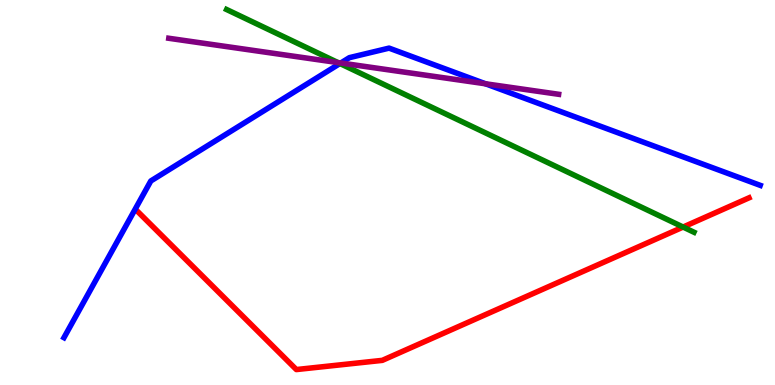[{'lines': ['blue', 'red'], 'intersections': []}, {'lines': ['green', 'red'], 'intersections': [{'x': 8.81, 'y': 4.1}]}, {'lines': ['purple', 'red'], 'intersections': []}, {'lines': ['blue', 'green'], 'intersections': [{'x': 4.39, 'y': 8.35}]}, {'lines': ['blue', 'purple'], 'intersections': [{'x': 4.4, 'y': 8.36}, {'x': 6.26, 'y': 7.82}]}, {'lines': ['green', 'purple'], 'intersections': [{'x': 4.36, 'y': 8.37}]}]